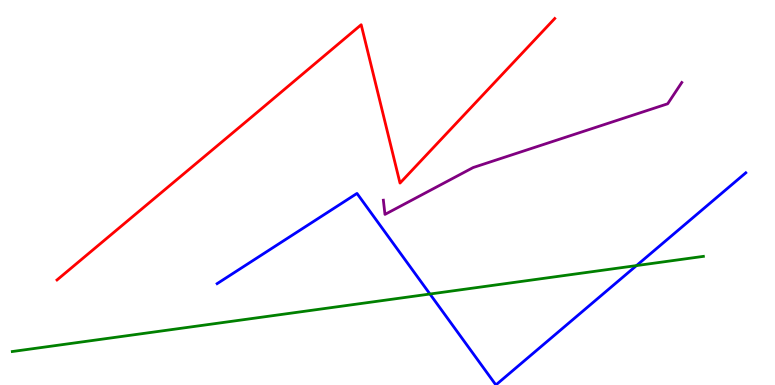[{'lines': ['blue', 'red'], 'intersections': []}, {'lines': ['green', 'red'], 'intersections': []}, {'lines': ['purple', 'red'], 'intersections': []}, {'lines': ['blue', 'green'], 'intersections': [{'x': 5.55, 'y': 2.36}, {'x': 8.21, 'y': 3.1}]}, {'lines': ['blue', 'purple'], 'intersections': []}, {'lines': ['green', 'purple'], 'intersections': []}]